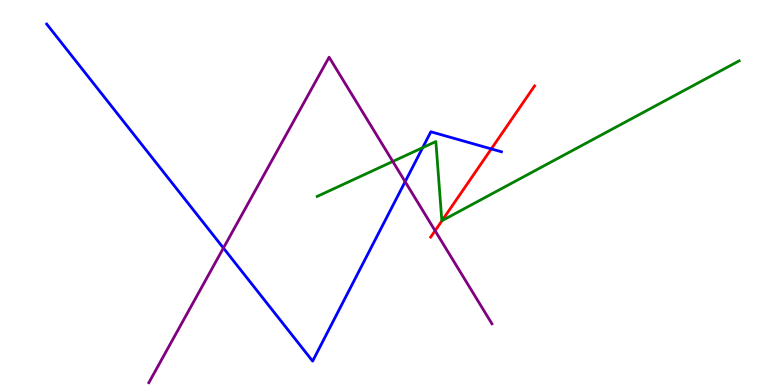[{'lines': ['blue', 'red'], 'intersections': [{'x': 6.34, 'y': 6.13}]}, {'lines': ['green', 'red'], 'intersections': [{'x': 5.7, 'y': 4.27}]}, {'lines': ['purple', 'red'], 'intersections': [{'x': 5.61, 'y': 4.01}]}, {'lines': ['blue', 'green'], 'intersections': [{'x': 5.45, 'y': 6.16}]}, {'lines': ['blue', 'purple'], 'intersections': [{'x': 2.88, 'y': 3.56}, {'x': 5.23, 'y': 5.28}]}, {'lines': ['green', 'purple'], 'intersections': [{'x': 5.07, 'y': 5.81}]}]